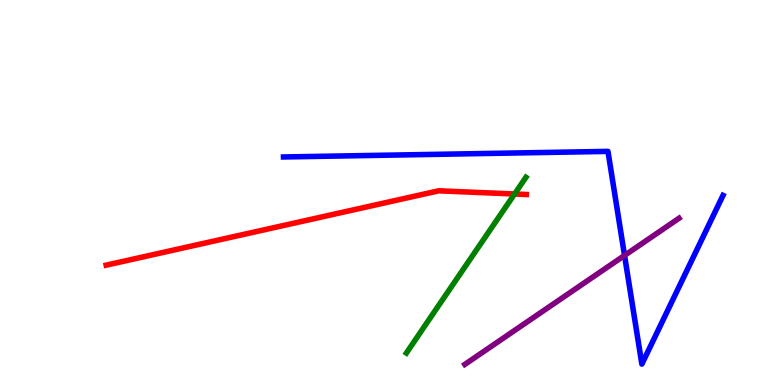[{'lines': ['blue', 'red'], 'intersections': []}, {'lines': ['green', 'red'], 'intersections': [{'x': 6.64, 'y': 4.96}]}, {'lines': ['purple', 'red'], 'intersections': []}, {'lines': ['blue', 'green'], 'intersections': []}, {'lines': ['blue', 'purple'], 'intersections': [{'x': 8.06, 'y': 3.37}]}, {'lines': ['green', 'purple'], 'intersections': []}]